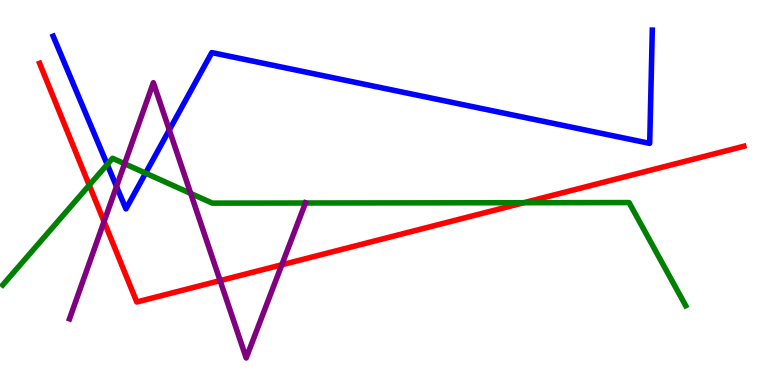[{'lines': ['blue', 'red'], 'intersections': []}, {'lines': ['green', 'red'], 'intersections': [{'x': 1.15, 'y': 5.19}, {'x': 6.76, 'y': 4.73}]}, {'lines': ['purple', 'red'], 'intersections': [{'x': 1.34, 'y': 4.24}, {'x': 2.84, 'y': 2.71}, {'x': 3.64, 'y': 3.12}]}, {'lines': ['blue', 'green'], 'intersections': [{'x': 1.38, 'y': 5.73}, {'x': 1.88, 'y': 5.5}]}, {'lines': ['blue', 'purple'], 'intersections': [{'x': 1.5, 'y': 5.16}, {'x': 2.18, 'y': 6.62}]}, {'lines': ['green', 'purple'], 'intersections': [{'x': 1.61, 'y': 5.75}, {'x': 2.46, 'y': 4.98}, {'x': 3.94, 'y': 4.73}]}]